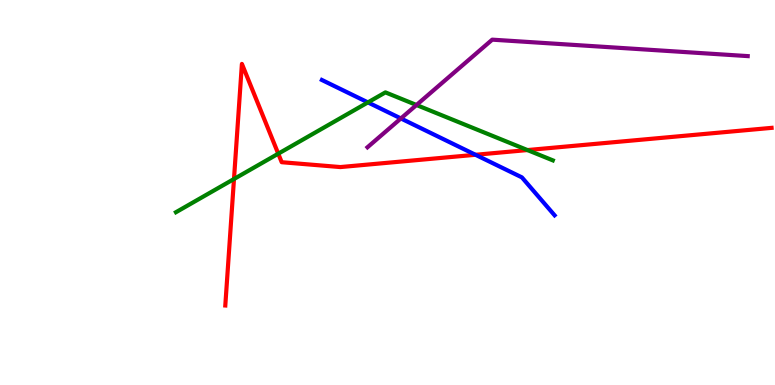[{'lines': ['blue', 'red'], 'intersections': [{'x': 6.14, 'y': 5.98}]}, {'lines': ['green', 'red'], 'intersections': [{'x': 3.02, 'y': 5.35}, {'x': 3.59, 'y': 6.01}, {'x': 6.81, 'y': 6.1}]}, {'lines': ['purple', 'red'], 'intersections': []}, {'lines': ['blue', 'green'], 'intersections': [{'x': 4.75, 'y': 7.34}]}, {'lines': ['blue', 'purple'], 'intersections': [{'x': 5.17, 'y': 6.92}]}, {'lines': ['green', 'purple'], 'intersections': [{'x': 5.37, 'y': 7.27}]}]